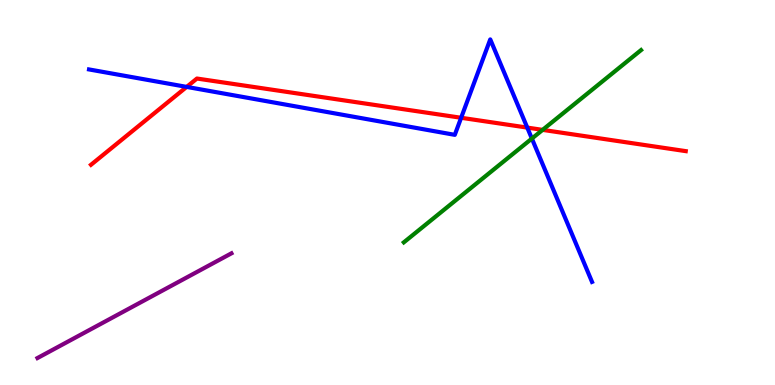[{'lines': ['blue', 'red'], 'intersections': [{'x': 2.41, 'y': 7.74}, {'x': 5.95, 'y': 6.94}, {'x': 6.8, 'y': 6.69}]}, {'lines': ['green', 'red'], 'intersections': [{'x': 7.0, 'y': 6.63}]}, {'lines': ['purple', 'red'], 'intersections': []}, {'lines': ['blue', 'green'], 'intersections': [{'x': 6.86, 'y': 6.4}]}, {'lines': ['blue', 'purple'], 'intersections': []}, {'lines': ['green', 'purple'], 'intersections': []}]